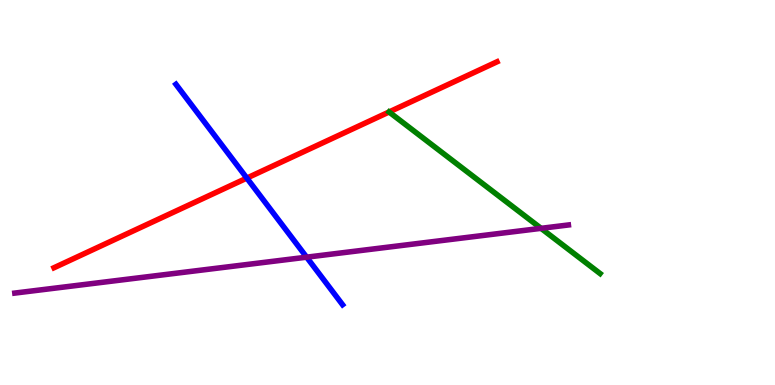[{'lines': ['blue', 'red'], 'intersections': [{'x': 3.19, 'y': 5.37}]}, {'lines': ['green', 'red'], 'intersections': []}, {'lines': ['purple', 'red'], 'intersections': []}, {'lines': ['blue', 'green'], 'intersections': []}, {'lines': ['blue', 'purple'], 'intersections': [{'x': 3.96, 'y': 3.32}]}, {'lines': ['green', 'purple'], 'intersections': [{'x': 6.98, 'y': 4.07}]}]